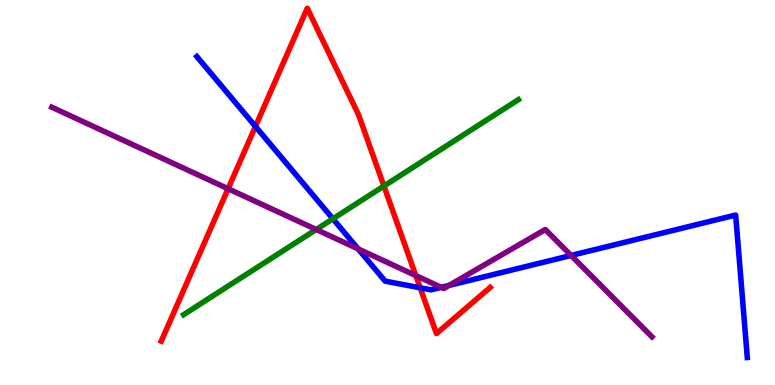[{'lines': ['blue', 'red'], 'intersections': [{'x': 3.3, 'y': 6.72}, {'x': 5.42, 'y': 2.53}]}, {'lines': ['green', 'red'], 'intersections': [{'x': 4.95, 'y': 5.17}]}, {'lines': ['purple', 'red'], 'intersections': [{'x': 2.94, 'y': 5.1}, {'x': 5.37, 'y': 2.84}]}, {'lines': ['blue', 'green'], 'intersections': [{'x': 4.3, 'y': 4.32}]}, {'lines': ['blue', 'purple'], 'intersections': [{'x': 4.62, 'y': 3.54}, {'x': 5.69, 'y': 2.54}, {'x': 5.79, 'y': 2.59}, {'x': 7.37, 'y': 3.36}]}, {'lines': ['green', 'purple'], 'intersections': [{'x': 4.08, 'y': 4.04}]}]